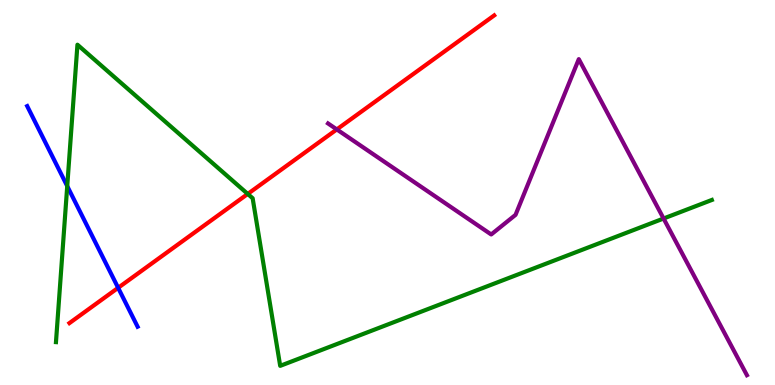[{'lines': ['blue', 'red'], 'intersections': [{'x': 1.52, 'y': 2.52}]}, {'lines': ['green', 'red'], 'intersections': [{'x': 3.2, 'y': 4.96}]}, {'lines': ['purple', 'red'], 'intersections': [{'x': 4.35, 'y': 6.64}]}, {'lines': ['blue', 'green'], 'intersections': [{'x': 0.868, 'y': 5.17}]}, {'lines': ['blue', 'purple'], 'intersections': []}, {'lines': ['green', 'purple'], 'intersections': [{'x': 8.56, 'y': 4.32}]}]